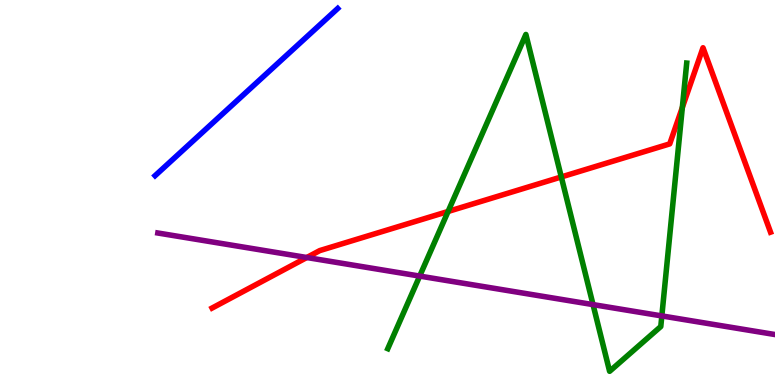[{'lines': ['blue', 'red'], 'intersections': []}, {'lines': ['green', 'red'], 'intersections': [{'x': 5.78, 'y': 4.51}, {'x': 7.24, 'y': 5.4}, {'x': 8.8, 'y': 7.21}]}, {'lines': ['purple', 'red'], 'intersections': [{'x': 3.96, 'y': 3.31}]}, {'lines': ['blue', 'green'], 'intersections': []}, {'lines': ['blue', 'purple'], 'intersections': []}, {'lines': ['green', 'purple'], 'intersections': [{'x': 5.42, 'y': 2.83}, {'x': 7.65, 'y': 2.09}, {'x': 8.54, 'y': 1.79}]}]